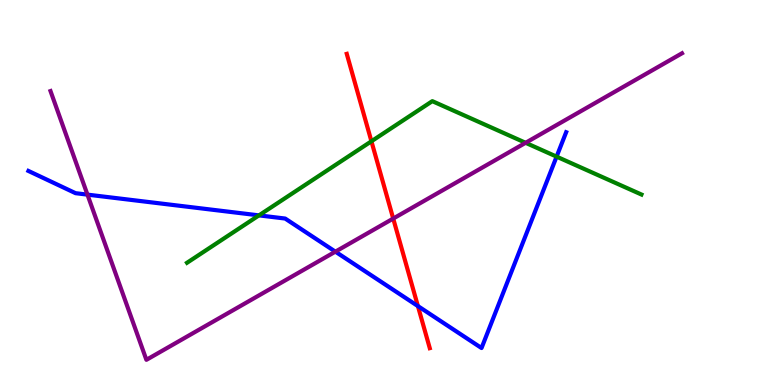[{'lines': ['blue', 'red'], 'intersections': [{'x': 5.39, 'y': 2.05}]}, {'lines': ['green', 'red'], 'intersections': [{'x': 4.79, 'y': 6.33}]}, {'lines': ['purple', 'red'], 'intersections': [{'x': 5.07, 'y': 4.32}]}, {'lines': ['blue', 'green'], 'intersections': [{'x': 3.34, 'y': 4.41}, {'x': 7.18, 'y': 5.93}]}, {'lines': ['blue', 'purple'], 'intersections': [{'x': 1.13, 'y': 4.94}, {'x': 4.33, 'y': 3.46}]}, {'lines': ['green', 'purple'], 'intersections': [{'x': 6.78, 'y': 6.29}]}]